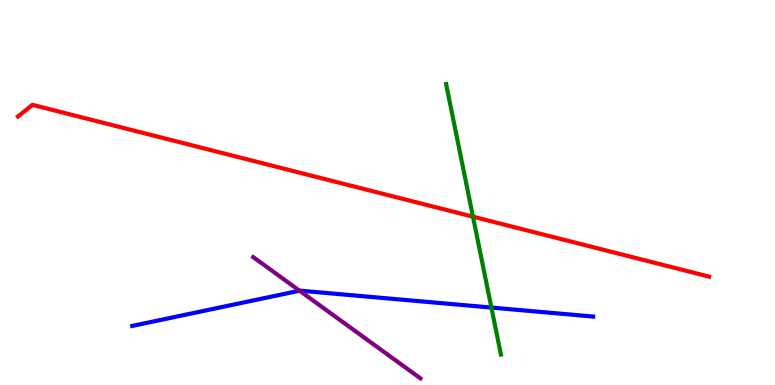[{'lines': ['blue', 'red'], 'intersections': []}, {'lines': ['green', 'red'], 'intersections': [{'x': 6.1, 'y': 4.37}]}, {'lines': ['purple', 'red'], 'intersections': []}, {'lines': ['blue', 'green'], 'intersections': [{'x': 6.34, 'y': 2.01}]}, {'lines': ['blue', 'purple'], 'intersections': [{'x': 3.87, 'y': 2.45}]}, {'lines': ['green', 'purple'], 'intersections': []}]